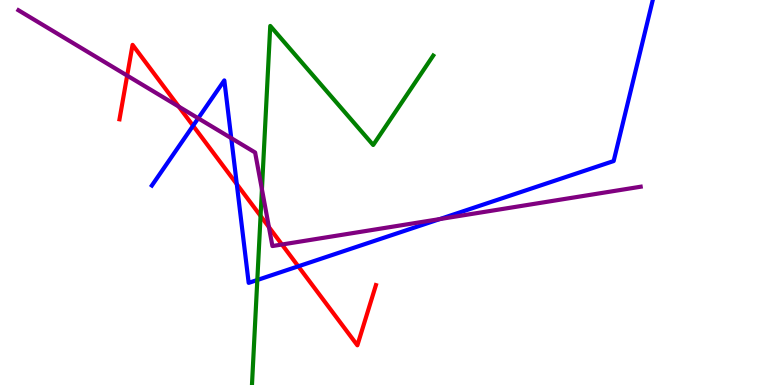[{'lines': ['blue', 'red'], 'intersections': [{'x': 2.49, 'y': 6.73}, {'x': 3.06, 'y': 5.22}, {'x': 3.85, 'y': 3.08}]}, {'lines': ['green', 'red'], 'intersections': [{'x': 3.36, 'y': 4.39}]}, {'lines': ['purple', 'red'], 'intersections': [{'x': 1.64, 'y': 8.04}, {'x': 2.31, 'y': 7.23}, {'x': 3.47, 'y': 4.1}, {'x': 3.64, 'y': 3.65}]}, {'lines': ['blue', 'green'], 'intersections': [{'x': 3.32, 'y': 2.73}]}, {'lines': ['blue', 'purple'], 'intersections': [{'x': 2.56, 'y': 6.93}, {'x': 2.98, 'y': 6.41}, {'x': 5.68, 'y': 4.31}]}, {'lines': ['green', 'purple'], 'intersections': [{'x': 3.38, 'y': 5.08}]}]